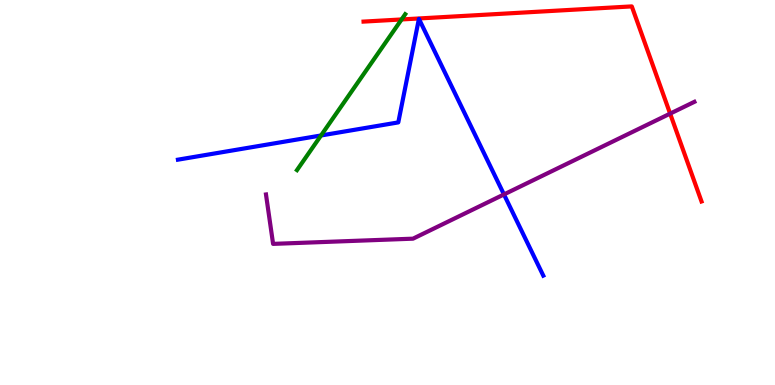[{'lines': ['blue', 'red'], 'intersections': []}, {'lines': ['green', 'red'], 'intersections': [{'x': 5.18, 'y': 9.49}]}, {'lines': ['purple', 'red'], 'intersections': [{'x': 8.65, 'y': 7.05}]}, {'lines': ['blue', 'green'], 'intersections': [{'x': 4.14, 'y': 6.48}]}, {'lines': ['blue', 'purple'], 'intersections': [{'x': 6.5, 'y': 4.95}]}, {'lines': ['green', 'purple'], 'intersections': []}]